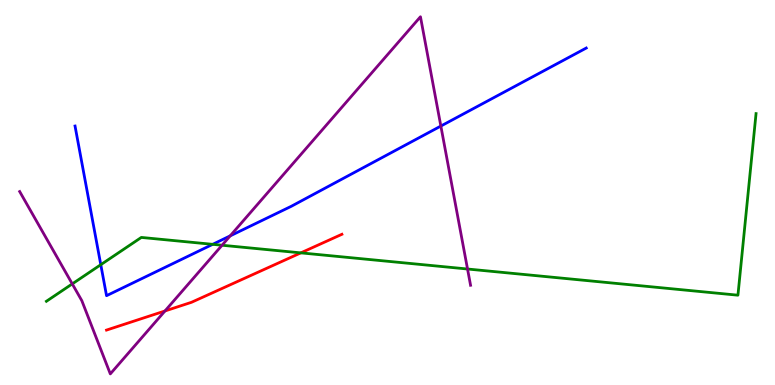[{'lines': ['blue', 'red'], 'intersections': []}, {'lines': ['green', 'red'], 'intersections': [{'x': 3.88, 'y': 3.43}]}, {'lines': ['purple', 'red'], 'intersections': [{'x': 2.13, 'y': 1.92}]}, {'lines': ['blue', 'green'], 'intersections': [{'x': 1.3, 'y': 3.12}, {'x': 2.74, 'y': 3.65}]}, {'lines': ['blue', 'purple'], 'intersections': [{'x': 2.97, 'y': 3.87}, {'x': 5.69, 'y': 6.73}]}, {'lines': ['green', 'purple'], 'intersections': [{'x': 0.932, 'y': 2.63}, {'x': 2.87, 'y': 3.63}, {'x': 6.03, 'y': 3.01}]}]